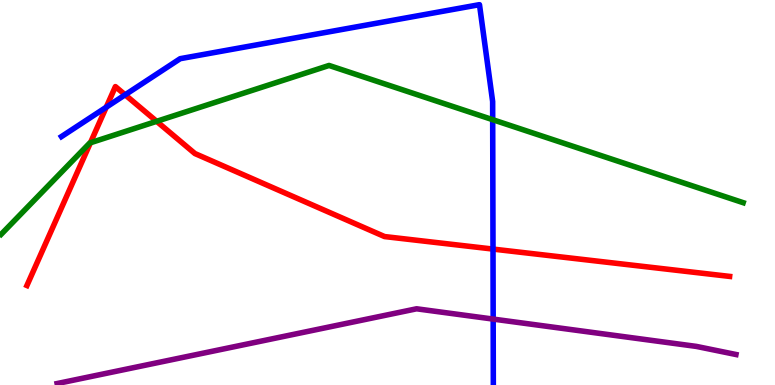[{'lines': ['blue', 'red'], 'intersections': [{'x': 1.37, 'y': 7.22}, {'x': 1.61, 'y': 7.54}, {'x': 6.36, 'y': 3.53}]}, {'lines': ['green', 'red'], 'intersections': [{'x': 1.17, 'y': 6.29}, {'x': 2.02, 'y': 6.85}]}, {'lines': ['purple', 'red'], 'intersections': []}, {'lines': ['blue', 'green'], 'intersections': [{'x': 6.36, 'y': 6.89}]}, {'lines': ['blue', 'purple'], 'intersections': [{'x': 6.36, 'y': 1.71}]}, {'lines': ['green', 'purple'], 'intersections': []}]